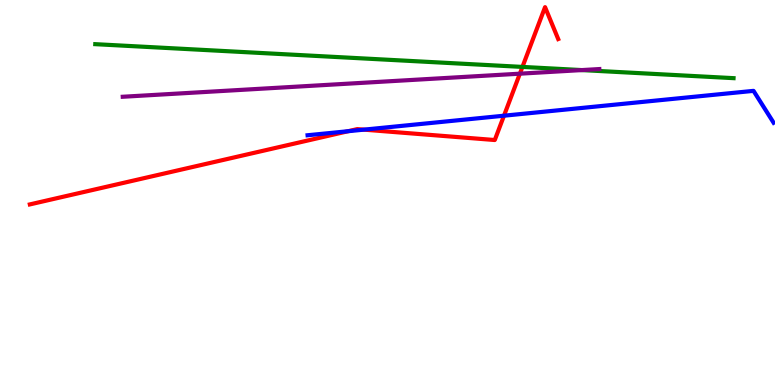[{'lines': ['blue', 'red'], 'intersections': [{'x': 4.49, 'y': 6.59}, {'x': 4.7, 'y': 6.63}, {'x': 6.5, 'y': 6.99}]}, {'lines': ['green', 'red'], 'intersections': [{'x': 6.74, 'y': 8.26}]}, {'lines': ['purple', 'red'], 'intersections': [{'x': 6.71, 'y': 8.09}]}, {'lines': ['blue', 'green'], 'intersections': []}, {'lines': ['blue', 'purple'], 'intersections': []}, {'lines': ['green', 'purple'], 'intersections': [{'x': 7.51, 'y': 8.18}]}]